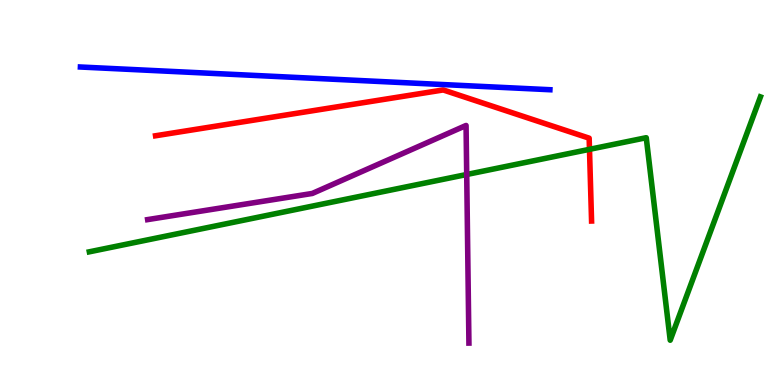[{'lines': ['blue', 'red'], 'intersections': []}, {'lines': ['green', 'red'], 'intersections': [{'x': 7.61, 'y': 6.12}]}, {'lines': ['purple', 'red'], 'intersections': []}, {'lines': ['blue', 'green'], 'intersections': []}, {'lines': ['blue', 'purple'], 'intersections': []}, {'lines': ['green', 'purple'], 'intersections': [{'x': 6.02, 'y': 5.47}]}]